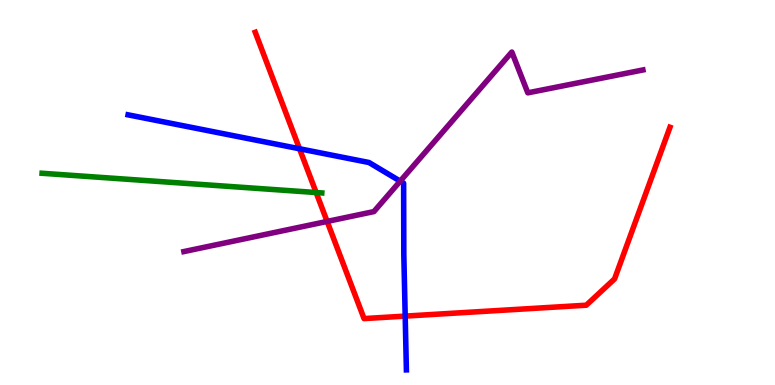[{'lines': ['blue', 'red'], 'intersections': [{'x': 3.86, 'y': 6.14}, {'x': 5.23, 'y': 1.79}]}, {'lines': ['green', 'red'], 'intersections': [{'x': 4.08, 'y': 5.0}]}, {'lines': ['purple', 'red'], 'intersections': [{'x': 4.22, 'y': 4.25}]}, {'lines': ['blue', 'green'], 'intersections': []}, {'lines': ['blue', 'purple'], 'intersections': [{'x': 5.16, 'y': 5.29}]}, {'lines': ['green', 'purple'], 'intersections': []}]